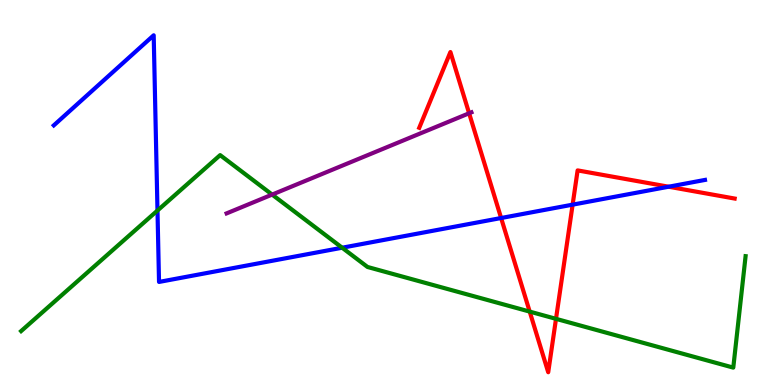[{'lines': ['blue', 'red'], 'intersections': [{'x': 6.47, 'y': 4.34}, {'x': 7.39, 'y': 4.68}, {'x': 8.63, 'y': 5.15}]}, {'lines': ['green', 'red'], 'intersections': [{'x': 6.83, 'y': 1.91}, {'x': 7.17, 'y': 1.72}]}, {'lines': ['purple', 'red'], 'intersections': [{'x': 6.05, 'y': 7.06}]}, {'lines': ['blue', 'green'], 'intersections': [{'x': 2.03, 'y': 4.53}, {'x': 4.41, 'y': 3.57}]}, {'lines': ['blue', 'purple'], 'intersections': []}, {'lines': ['green', 'purple'], 'intersections': [{'x': 3.51, 'y': 4.95}]}]